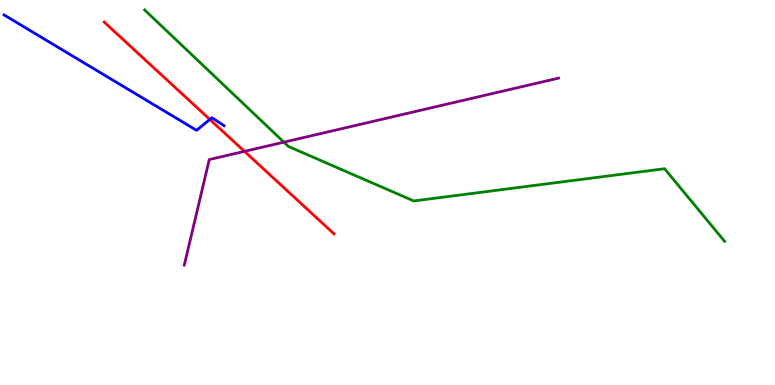[{'lines': ['blue', 'red'], 'intersections': [{'x': 2.71, 'y': 6.9}]}, {'lines': ['green', 'red'], 'intersections': []}, {'lines': ['purple', 'red'], 'intersections': [{'x': 3.15, 'y': 6.07}]}, {'lines': ['blue', 'green'], 'intersections': []}, {'lines': ['blue', 'purple'], 'intersections': []}, {'lines': ['green', 'purple'], 'intersections': [{'x': 3.66, 'y': 6.31}]}]